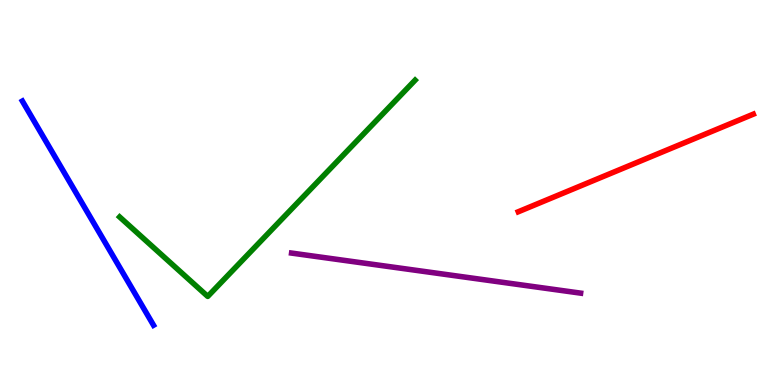[{'lines': ['blue', 'red'], 'intersections': []}, {'lines': ['green', 'red'], 'intersections': []}, {'lines': ['purple', 'red'], 'intersections': []}, {'lines': ['blue', 'green'], 'intersections': []}, {'lines': ['blue', 'purple'], 'intersections': []}, {'lines': ['green', 'purple'], 'intersections': []}]